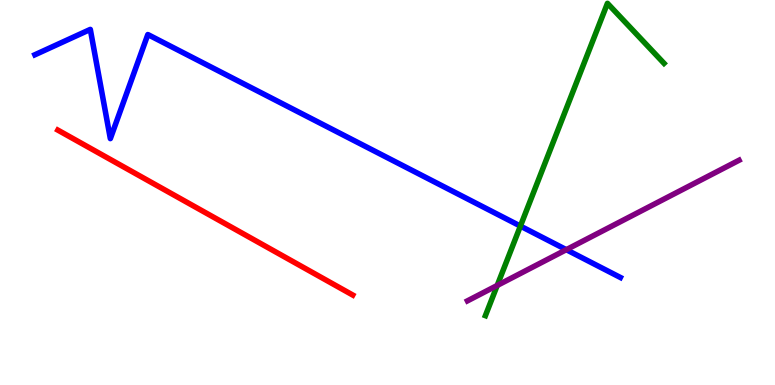[{'lines': ['blue', 'red'], 'intersections': []}, {'lines': ['green', 'red'], 'intersections': []}, {'lines': ['purple', 'red'], 'intersections': []}, {'lines': ['blue', 'green'], 'intersections': [{'x': 6.71, 'y': 4.13}]}, {'lines': ['blue', 'purple'], 'intersections': [{'x': 7.31, 'y': 3.51}]}, {'lines': ['green', 'purple'], 'intersections': [{'x': 6.42, 'y': 2.59}]}]